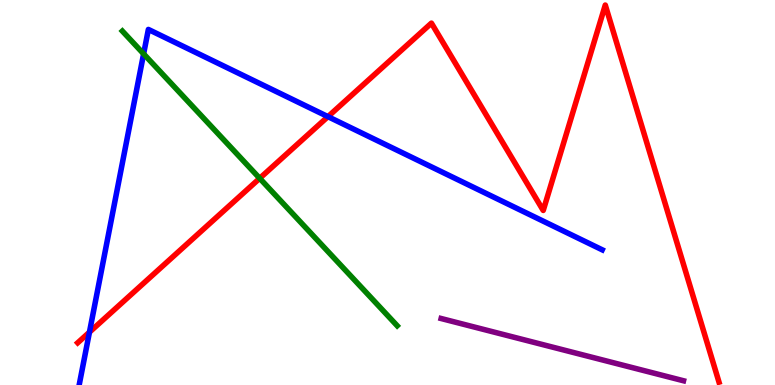[{'lines': ['blue', 'red'], 'intersections': [{'x': 1.15, 'y': 1.37}, {'x': 4.23, 'y': 6.97}]}, {'lines': ['green', 'red'], 'intersections': [{'x': 3.35, 'y': 5.37}]}, {'lines': ['purple', 'red'], 'intersections': []}, {'lines': ['blue', 'green'], 'intersections': [{'x': 1.85, 'y': 8.6}]}, {'lines': ['blue', 'purple'], 'intersections': []}, {'lines': ['green', 'purple'], 'intersections': []}]